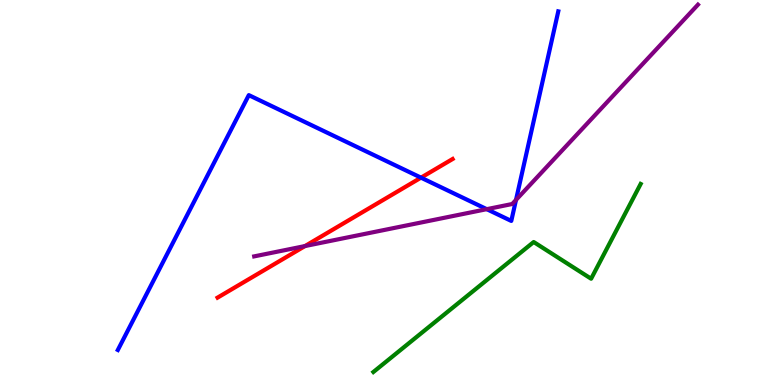[{'lines': ['blue', 'red'], 'intersections': [{'x': 5.43, 'y': 5.39}]}, {'lines': ['green', 'red'], 'intersections': []}, {'lines': ['purple', 'red'], 'intersections': [{'x': 3.94, 'y': 3.61}]}, {'lines': ['blue', 'green'], 'intersections': []}, {'lines': ['blue', 'purple'], 'intersections': [{'x': 6.28, 'y': 4.57}, {'x': 6.66, 'y': 4.81}]}, {'lines': ['green', 'purple'], 'intersections': []}]